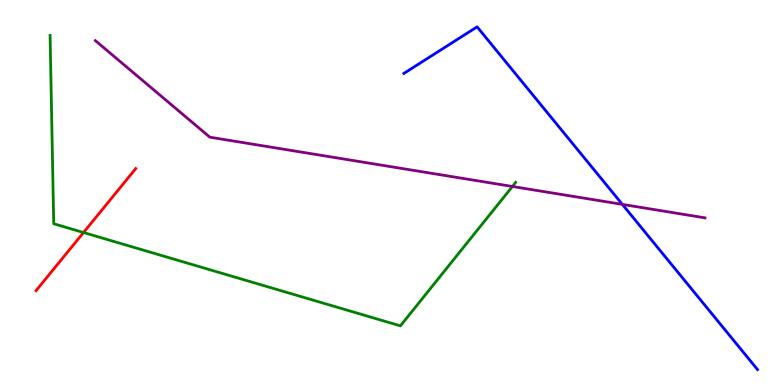[{'lines': ['blue', 'red'], 'intersections': []}, {'lines': ['green', 'red'], 'intersections': [{'x': 1.08, 'y': 3.96}]}, {'lines': ['purple', 'red'], 'intersections': []}, {'lines': ['blue', 'green'], 'intersections': []}, {'lines': ['blue', 'purple'], 'intersections': [{'x': 8.03, 'y': 4.69}]}, {'lines': ['green', 'purple'], 'intersections': [{'x': 6.61, 'y': 5.16}]}]